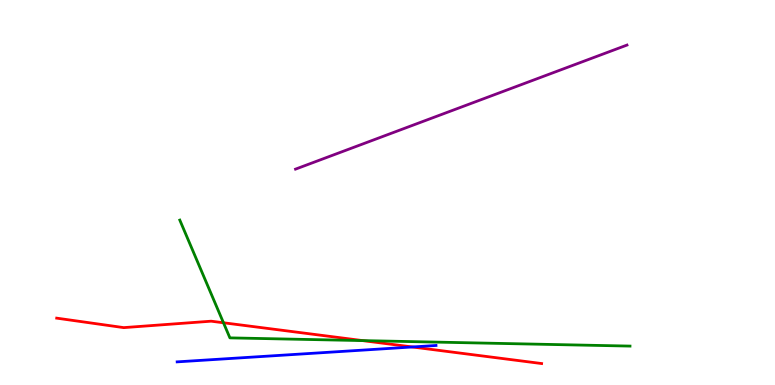[{'lines': ['blue', 'red'], 'intersections': [{'x': 5.32, 'y': 0.988}]}, {'lines': ['green', 'red'], 'intersections': [{'x': 2.88, 'y': 1.62}, {'x': 4.68, 'y': 1.15}]}, {'lines': ['purple', 'red'], 'intersections': []}, {'lines': ['blue', 'green'], 'intersections': []}, {'lines': ['blue', 'purple'], 'intersections': []}, {'lines': ['green', 'purple'], 'intersections': []}]